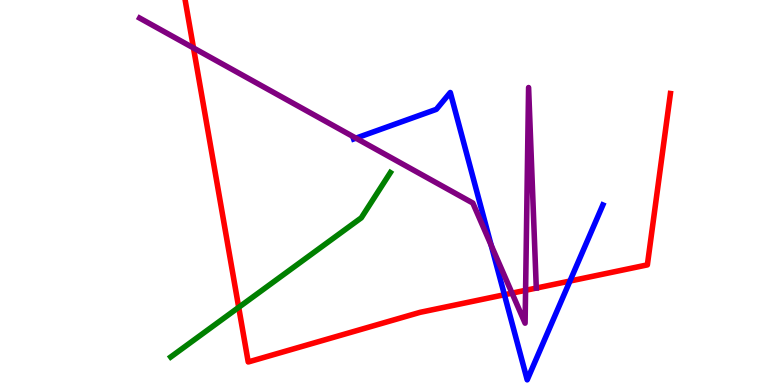[{'lines': ['blue', 'red'], 'intersections': [{'x': 6.51, 'y': 2.34}, {'x': 7.35, 'y': 2.7}]}, {'lines': ['green', 'red'], 'intersections': [{'x': 3.08, 'y': 2.02}]}, {'lines': ['purple', 'red'], 'intersections': [{'x': 2.5, 'y': 8.75}, {'x': 6.61, 'y': 2.39}, {'x': 6.78, 'y': 2.46}]}, {'lines': ['blue', 'green'], 'intersections': []}, {'lines': ['blue', 'purple'], 'intersections': [{'x': 4.59, 'y': 6.41}, {'x': 6.34, 'y': 3.63}]}, {'lines': ['green', 'purple'], 'intersections': []}]